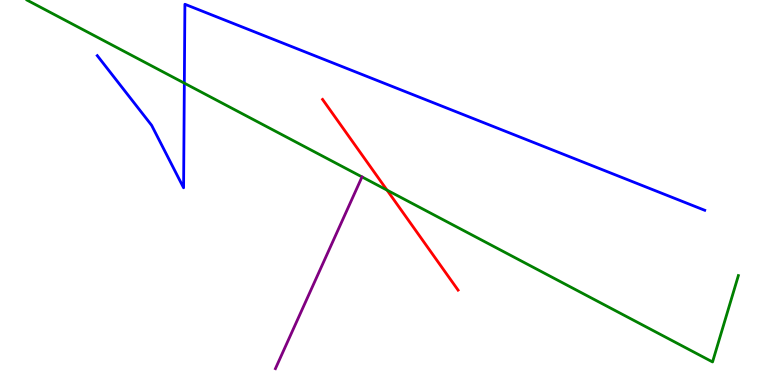[{'lines': ['blue', 'red'], 'intersections': []}, {'lines': ['green', 'red'], 'intersections': [{'x': 4.99, 'y': 5.06}]}, {'lines': ['purple', 'red'], 'intersections': []}, {'lines': ['blue', 'green'], 'intersections': [{'x': 2.38, 'y': 7.84}]}, {'lines': ['blue', 'purple'], 'intersections': []}, {'lines': ['green', 'purple'], 'intersections': []}]